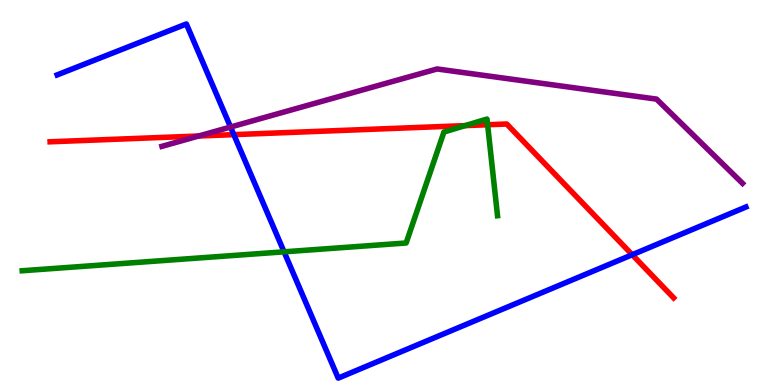[{'lines': ['blue', 'red'], 'intersections': [{'x': 3.02, 'y': 6.5}, {'x': 8.16, 'y': 3.38}]}, {'lines': ['green', 'red'], 'intersections': [{'x': 6.0, 'y': 6.74}, {'x': 6.29, 'y': 6.76}]}, {'lines': ['purple', 'red'], 'intersections': [{'x': 2.56, 'y': 6.47}]}, {'lines': ['blue', 'green'], 'intersections': [{'x': 3.67, 'y': 3.46}]}, {'lines': ['blue', 'purple'], 'intersections': [{'x': 2.97, 'y': 6.7}]}, {'lines': ['green', 'purple'], 'intersections': []}]